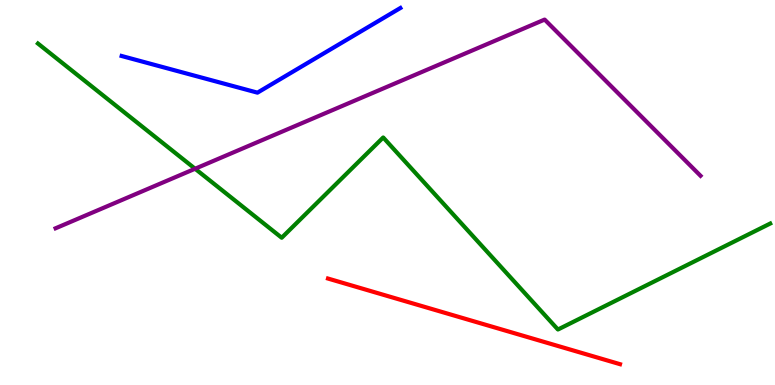[{'lines': ['blue', 'red'], 'intersections': []}, {'lines': ['green', 'red'], 'intersections': []}, {'lines': ['purple', 'red'], 'intersections': []}, {'lines': ['blue', 'green'], 'intersections': []}, {'lines': ['blue', 'purple'], 'intersections': []}, {'lines': ['green', 'purple'], 'intersections': [{'x': 2.52, 'y': 5.62}]}]